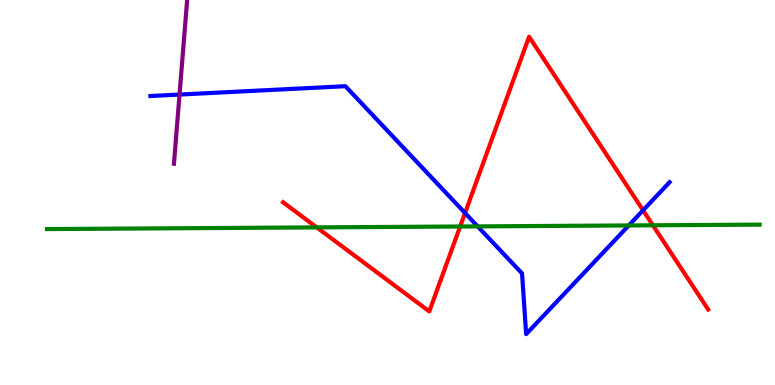[{'lines': ['blue', 'red'], 'intersections': [{'x': 6.0, 'y': 4.47}, {'x': 8.3, 'y': 4.54}]}, {'lines': ['green', 'red'], 'intersections': [{'x': 4.09, 'y': 4.09}, {'x': 5.94, 'y': 4.12}, {'x': 8.42, 'y': 4.15}]}, {'lines': ['purple', 'red'], 'intersections': []}, {'lines': ['blue', 'green'], 'intersections': [{'x': 6.16, 'y': 4.12}, {'x': 8.11, 'y': 4.14}]}, {'lines': ['blue', 'purple'], 'intersections': [{'x': 2.32, 'y': 7.54}]}, {'lines': ['green', 'purple'], 'intersections': []}]